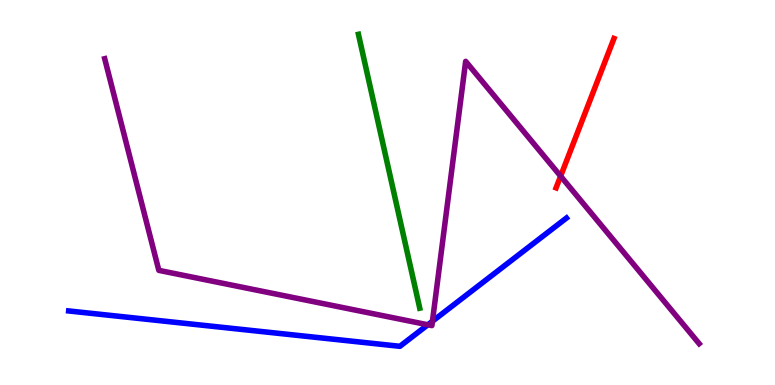[{'lines': ['blue', 'red'], 'intersections': []}, {'lines': ['green', 'red'], 'intersections': []}, {'lines': ['purple', 'red'], 'intersections': [{'x': 7.23, 'y': 5.42}]}, {'lines': ['blue', 'green'], 'intersections': []}, {'lines': ['blue', 'purple'], 'intersections': [{'x': 5.52, 'y': 1.56}, {'x': 5.58, 'y': 1.66}]}, {'lines': ['green', 'purple'], 'intersections': []}]